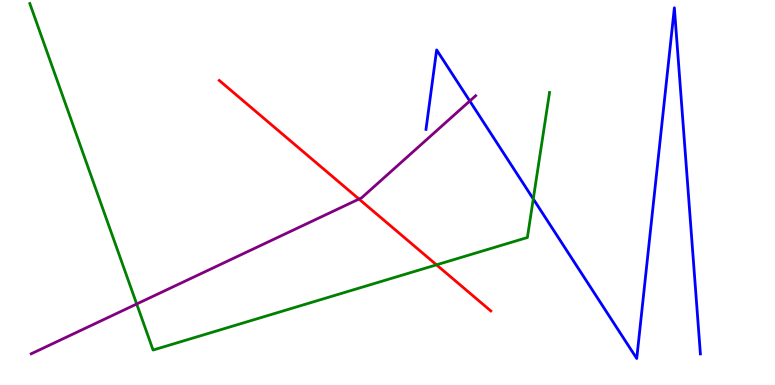[{'lines': ['blue', 'red'], 'intersections': []}, {'lines': ['green', 'red'], 'intersections': [{'x': 5.63, 'y': 3.12}]}, {'lines': ['purple', 'red'], 'intersections': [{'x': 4.63, 'y': 4.83}]}, {'lines': ['blue', 'green'], 'intersections': [{'x': 6.88, 'y': 4.83}]}, {'lines': ['blue', 'purple'], 'intersections': [{'x': 6.06, 'y': 7.38}]}, {'lines': ['green', 'purple'], 'intersections': [{'x': 1.76, 'y': 2.1}]}]